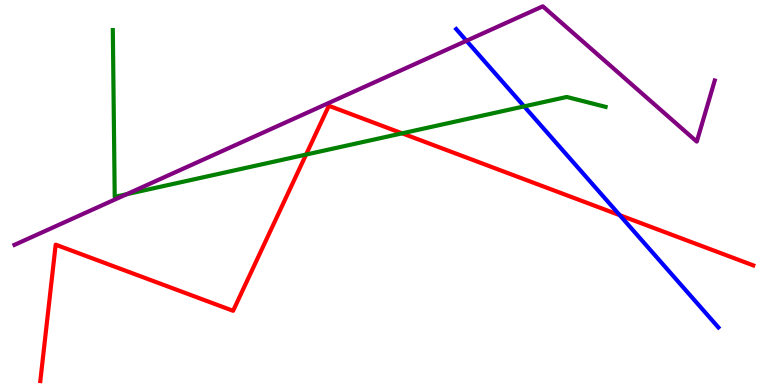[{'lines': ['blue', 'red'], 'intersections': [{'x': 8.0, 'y': 4.41}]}, {'lines': ['green', 'red'], 'intersections': [{'x': 3.95, 'y': 5.99}, {'x': 5.19, 'y': 6.54}]}, {'lines': ['purple', 'red'], 'intersections': []}, {'lines': ['blue', 'green'], 'intersections': [{'x': 6.76, 'y': 7.24}]}, {'lines': ['blue', 'purple'], 'intersections': [{'x': 6.02, 'y': 8.94}]}, {'lines': ['green', 'purple'], 'intersections': [{'x': 1.63, 'y': 4.96}]}]